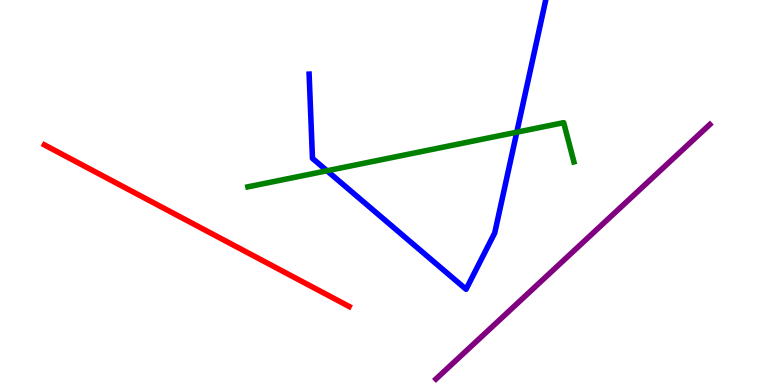[{'lines': ['blue', 'red'], 'intersections': []}, {'lines': ['green', 'red'], 'intersections': []}, {'lines': ['purple', 'red'], 'intersections': []}, {'lines': ['blue', 'green'], 'intersections': [{'x': 4.22, 'y': 5.56}, {'x': 6.67, 'y': 6.57}]}, {'lines': ['blue', 'purple'], 'intersections': []}, {'lines': ['green', 'purple'], 'intersections': []}]